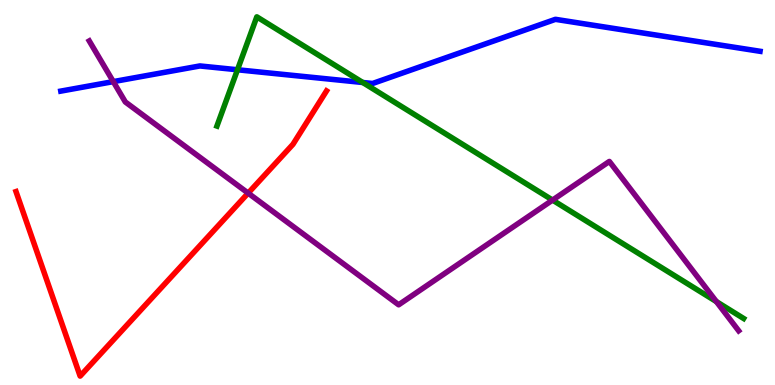[{'lines': ['blue', 'red'], 'intersections': []}, {'lines': ['green', 'red'], 'intersections': []}, {'lines': ['purple', 'red'], 'intersections': [{'x': 3.2, 'y': 4.98}]}, {'lines': ['blue', 'green'], 'intersections': [{'x': 3.06, 'y': 8.19}, {'x': 4.68, 'y': 7.86}]}, {'lines': ['blue', 'purple'], 'intersections': [{'x': 1.46, 'y': 7.88}]}, {'lines': ['green', 'purple'], 'intersections': [{'x': 7.13, 'y': 4.8}, {'x': 9.24, 'y': 2.17}]}]